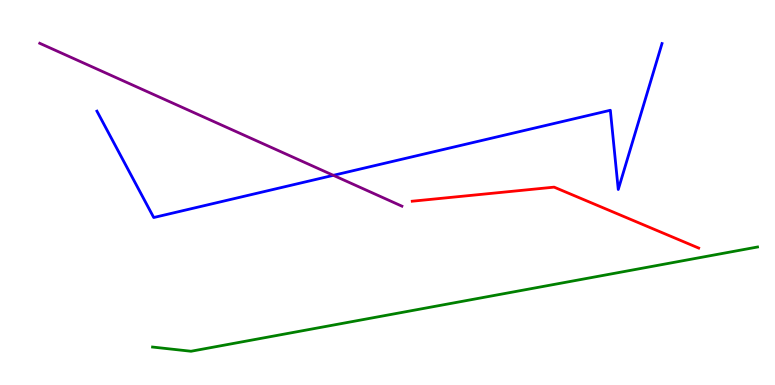[{'lines': ['blue', 'red'], 'intersections': []}, {'lines': ['green', 'red'], 'intersections': []}, {'lines': ['purple', 'red'], 'intersections': []}, {'lines': ['blue', 'green'], 'intersections': []}, {'lines': ['blue', 'purple'], 'intersections': [{'x': 4.3, 'y': 5.45}]}, {'lines': ['green', 'purple'], 'intersections': []}]